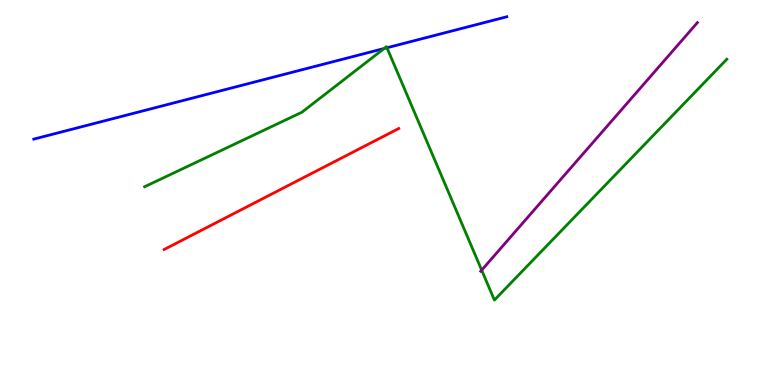[{'lines': ['blue', 'red'], 'intersections': []}, {'lines': ['green', 'red'], 'intersections': []}, {'lines': ['purple', 'red'], 'intersections': []}, {'lines': ['blue', 'green'], 'intersections': [{'x': 4.96, 'y': 8.74}, {'x': 4.99, 'y': 8.76}]}, {'lines': ['blue', 'purple'], 'intersections': []}, {'lines': ['green', 'purple'], 'intersections': [{'x': 6.22, 'y': 2.98}]}]